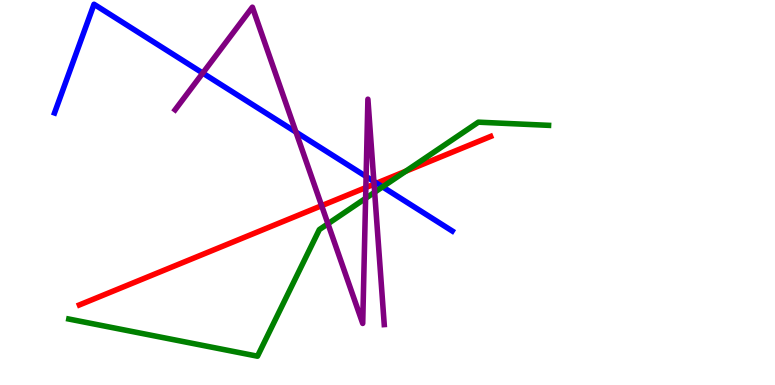[{'lines': ['blue', 'red'], 'intersections': [{'x': 4.86, 'y': 5.24}]}, {'lines': ['green', 'red'], 'intersections': [{'x': 5.24, 'y': 5.55}]}, {'lines': ['purple', 'red'], 'intersections': [{'x': 4.15, 'y': 4.66}, {'x': 4.72, 'y': 5.13}, {'x': 4.83, 'y': 5.22}]}, {'lines': ['blue', 'green'], 'intersections': [{'x': 4.94, 'y': 5.15}]}, {'lines': ['blue', 'purple'], 'intersections': [{'x': 2.62, 'y': 8.1}, {'x': 3.82, 'y': 6.57}, {'x': 4.72, 'y': 5.42}, {'x': 4.82, 'y': 5.29}]}, {'lines': ['green', 'purple'], 'intersections': [{'x': 4.23, 'y': 4.19}, {'x': 4.72, 'y': 4.85}, {'x': 4.83, 'y': 5.01}]}]